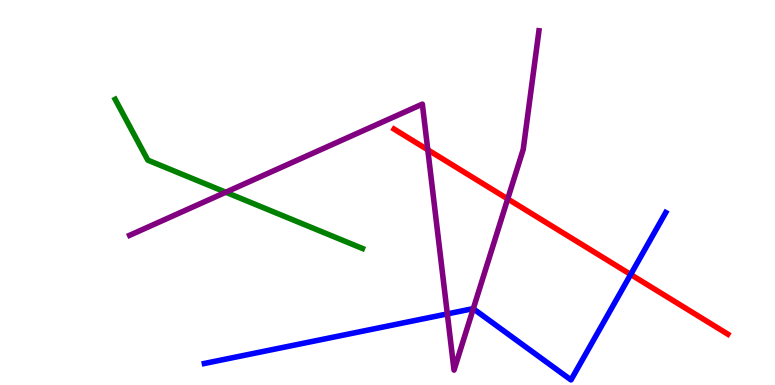[{'lines': ['blue', 'red'], 'intersections': [{'x': 8.14, 'y': 2.87}]}, {'lines': ['green', 'red'], 'intersections': []}, {'lines': ['purple', 'red'], 'intersections': [{'x': 5.52, 'y': 6.11}, {'x': 6.55, 'y': 4.83}]}, {'lines': ['blue', 'green'], 'intersections': []}, {'lines': ['blue', 'purple'], 'intersections': [{'x': 5.77, 'y': 1.85}, {'x': 6.11, 'y': 1.98}]}, {'lines': ['green', 'purple'], 'intersections': [{'x': 2.91, 'y': 5.01}]}]